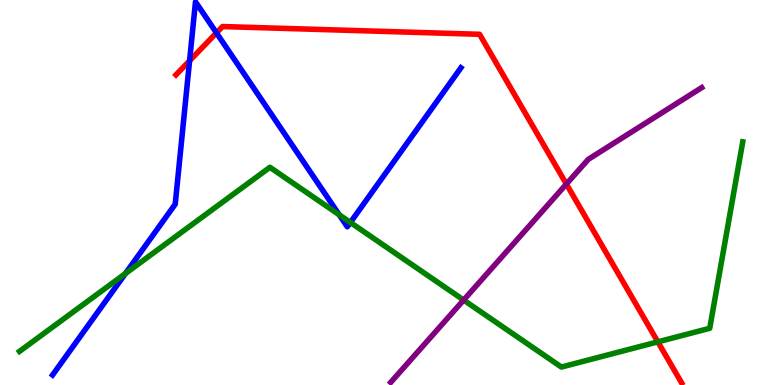[{'lines': ['blue', 'red'], 'intersections': [{'x': 2.45, 'y': 8.42}, {'x': 2.79, 'y': 9.15}]}, {'lines': ['green', 'red'], 'intersections': [{'x': 8.49, 'y': 1.12}]}, {'lines': ['purple', 'red'], 'intersections': [{'x': 7.31, 'y': 5.22}]}, {'lines': ['blue', 'green'], 'intersections': [{'x': 1.62, 'y': 2.9}, {'x': 4.38, 'y': 4.42}, {'x': 4.52, 'y': 4.22}]}, {'lines': ['blue', 'purple'], 'intersections': []}, {'lines': ['green', 'purple'], 'intersections': [{'x': 5.98, 'y': 2.21}]}]